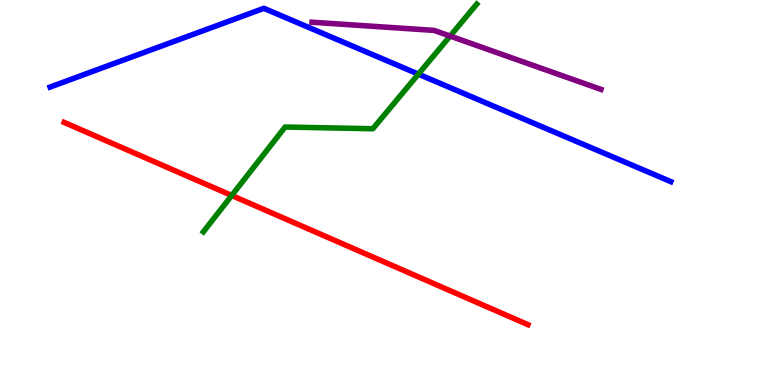[{'lines': ['blue', 'red'], 'intersections': []}, {'lines': ['green', 'red'], 'intersections': [{'x': 2.99, 'y': 4.92}]}, {'lines': ['purple', 'red'], 'intersections': []}, {'lines': ['blue', 'green'], 'intersections': [{'x': 5.4, 'y': 8.07}]}, {'lines': ['blue', 'purple'], 'intersections': []}, {'lines': ['green', 'purple'], 'intersections': [{'x': 5.81, 'y': 9.06}]}]